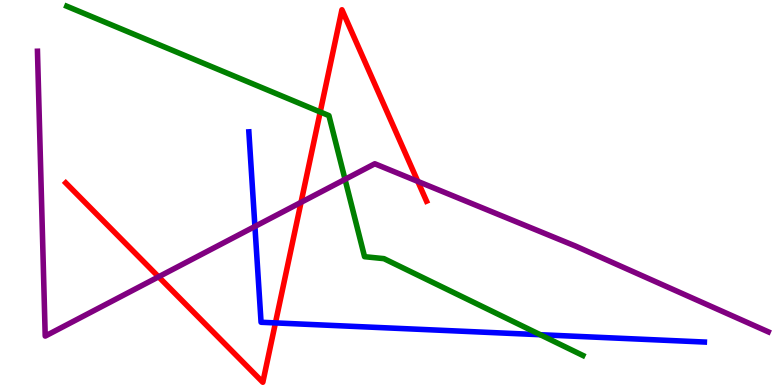[{'lines': ['blue', 'red'], 'intersections': [{'x': 3.55, 'y': 1.61}]}, {'lines': ['green', 'red'], 'intersections': [{'x': 4.13, 'y': 7.09}]}, {'lines': ['purple', 'red'], 'intersections': [{'x': 2.05, 'y': 2.81}, {'x': 3.88, 'y': 4.74}, {'x': 5.39, 'y': 5.29}]}, {'lines': ['blue', 'green'], 'intersections': [{'x': 6.97, 'y': 1.31}]}, {'lines': ['blue', 'purple'], 'intersections': [{'x': 3.29, 'y': 4.12}]}, {'lines': ['green', 'purple'], 'intersections': [{'x': 4.45, 'y': 5.34}]}]